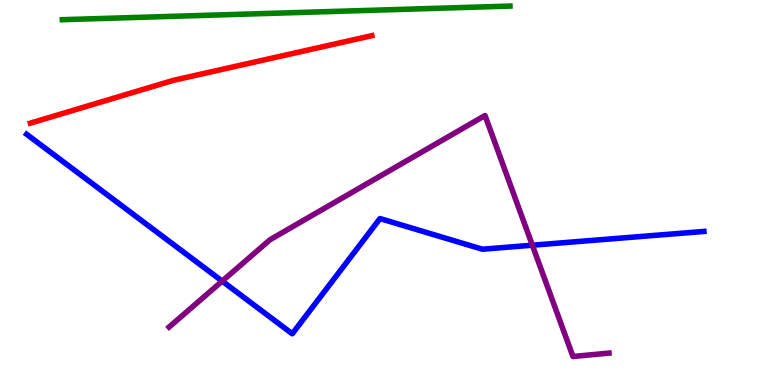[{'lines': ['blue', 'red'], 'intersections': []}, {'lines': ['green', 'red'], 'intersections': []}, {'lines': ['purple', 'red'], 'intersections': []}, {'lines': ['blue', 'green'], 'intersections': []}, {'lines': ['blue', 'purple'], 'intersections': [{'x': 2.87, 'y': 2.7}, {'x': 6.87, 'y': 3.63}]}, {'lines': ['green', 'purple'], 'intersections': []}]